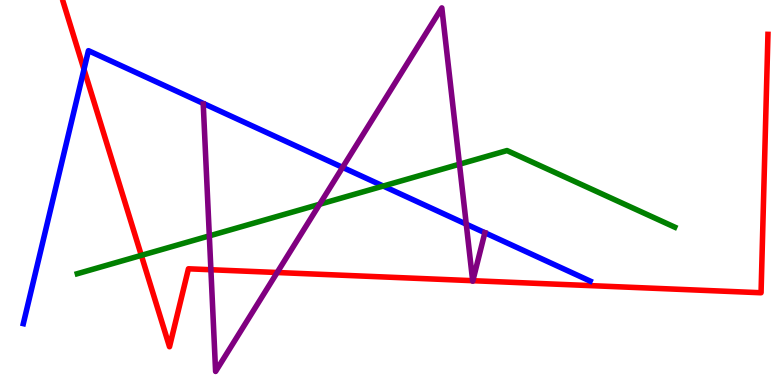[{'lines': ['blue', 'red'], 'intersections': [{'x': 1.08, 'y': 8.2}]}, {'lines': ['green', 'red'], 'intersections': [{'x': 1.82, 'y': 3.37}]}, {'lines': ['purple', 'red'], 'intersections': [{'x': 2.72, 'y': 2.99}, {'x': 3.58, 'y': 2.92}, {'x': 6.1, 'y': 2.71}, {'x': 6.1, 'y': 2.71}]}, {'lines': ['blue', 'green'], 'intersections': [{'x': 4.94, 'y': 5.17}]}, {'lines': ['blue', 'purple'], 'intersections': [{'x': 4.42, 'y': 5.65}, {'x': 6.02, 'y': 4.18}, {'x': 6.26, 'y': 3.96}]}, {'lines': ['green', 'purple'], 'intersections': [{'x': 2.7, 'y': 3.87}, {'x': 4.12, 'y': 4.69}, {'x': 5.93, 'y': 5.74}]}]